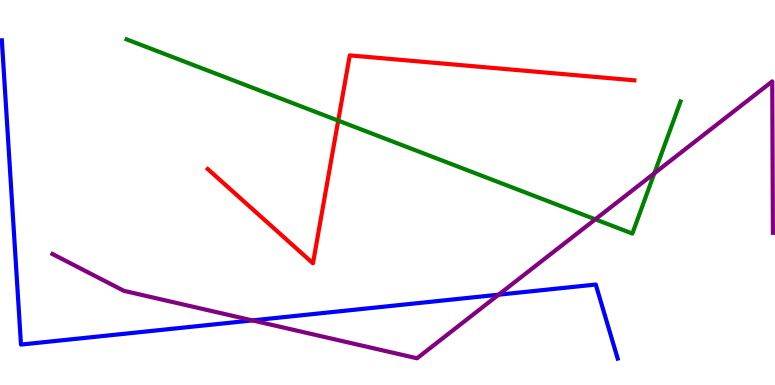[{'lines': ['blue', 'red'], 'intersections': []}, {'lines': ['green', 'red'], 'intersections': [{'x': 4.36, 'y': 6.87}]}, {'lines': ['purple', 'red'], 'intersections': []}, {'lines': ['blue', 'green'], 'intersections': []}, {'lines': ['blue', 'purple'], 'intersections': [{'x': 3.26, 'y': 1.68}, {'x': 6.43, 'y': 2.35}]}, {'lines': ['green', 'purple'], 'intersections': [{'x': 7.68, 'y': 4.3}, {'x': 8.44, 'y': 5.5}]}]